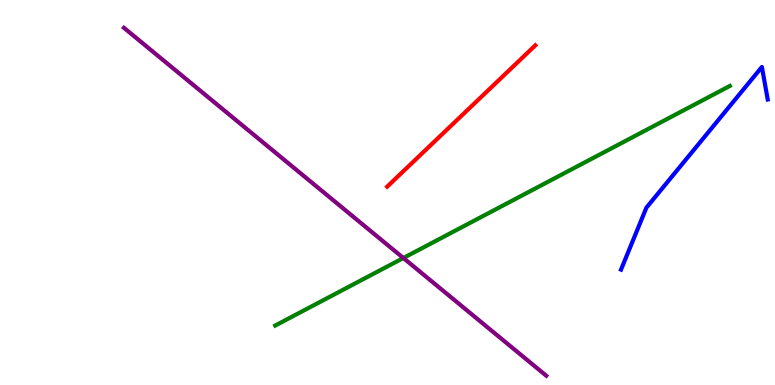[{'lines': ['blue', 'red'], 'intersections': []}, {'lines': ['green', 'red'], 'intersections': []}, {'lines': ['purple', 'red'], 'intersections': []}, {'lines': ['blue', 'green'], 'intersections': []}, {'lines': ['blue', 'purple'], 'intersections': []}, {'lines': ['green', 'purple'], 'intersections': [{'x': 5.2, 'y': 3.3}]}]